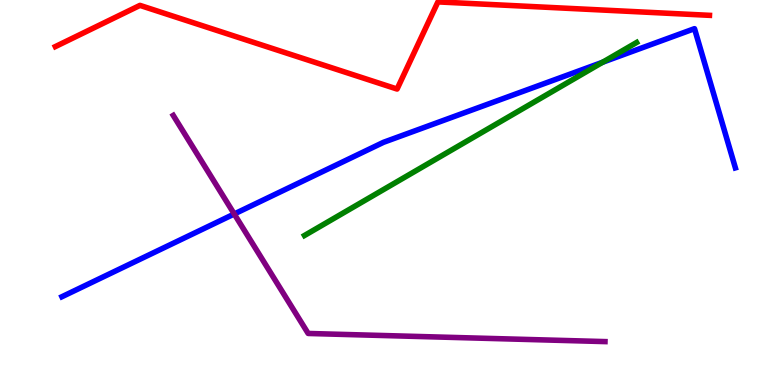[{'lines': ['blue', 'red'], 'intersections': []}, {'lines': ['green', 'red'], 'intersections': []}, {'lines': ['purple', 'red'], 'intersections': []}, {'lines': ['blue', 'green'], 'intersections': [{'x': 7.78, 'y': 8.38}]}, {'lines': ['blue', 'purple'], 'intersections': [{'x': 3.02, 'y': 4.44}]}, {'lines': ['green', 'purple'], 'intersections': []}]